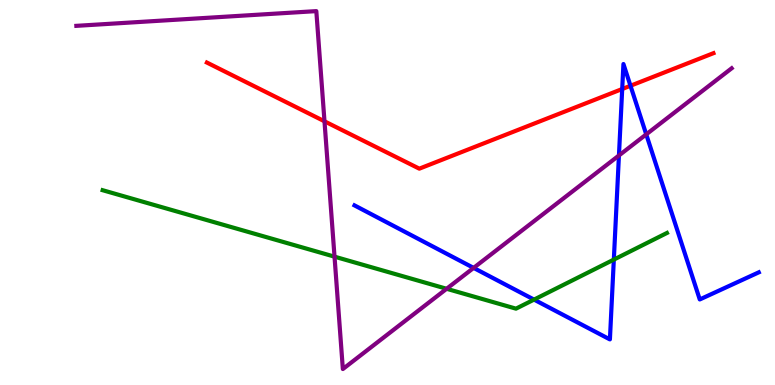[{'lines': ['blue', 'red'], 'intersections': [{'x': 8.03, 'y': 7.69}, {'x': 8.14, 'y': 7.77}]}, {'lines': ['green', 'red'], 'intersections': []}, {'lines': ['purple', 'red'], 'intersections': [{'x': 4.19, 'y': 6.85}]}, {'lines': ['blue', 'green'], 'intersections': [{'x': 6.89, 'y': 2.22}, {'x': 7.92, 'y': 3.26}]}, {'lines': ['blue', 'purple'], 'intersections': [{'x': 6.11, 'y': 3.04}, {'x': 7.99, 'y': 5.96}, {'x': 8.34, 'y': 6.51}]}, {'lines': ['green', 'purple'], 'intersections': [{'x': 4.32, 'y': 3.33}, {'x': 5.76, 'y': 2.5}]}]